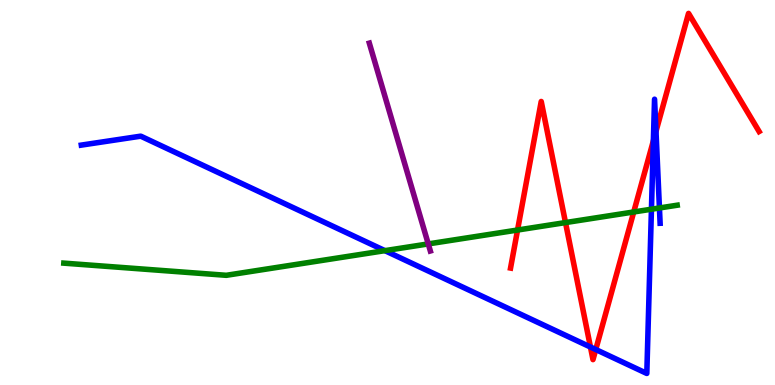[{'lines': ['blue', 'red'], 'intersections': [{'x': 7.62, 'y': 0.986}, {'x': 7.69, 'y': 0.922}, {'x': 8.43, 'y': 6.34}, {'x': 8.46, 'y': 6.59}]}, {'lines': ['green', 'red'], 'intersections': [{'x': 6.68, 'y': 4.03}, {'x': 7.3, 'y': 4.22}, {'x': 8.18, 'y': 4.49}]}, {'lines': ['purple', 'red'], 'intersections': []}, {'lines': ['blue', 'green'], 'intersections': [{'x': 4.97, 'y': 3.49}, {'x': 8.41, 'y': 4.57}, {'x': 8.51, 'y': 4.6}]}, {'lines': ['blue', 'purple'], 'intersections': []}, {'lines': ['green', 'purple'], 'intersections': [{'x': 5.53, 'y': 3.66}]}]